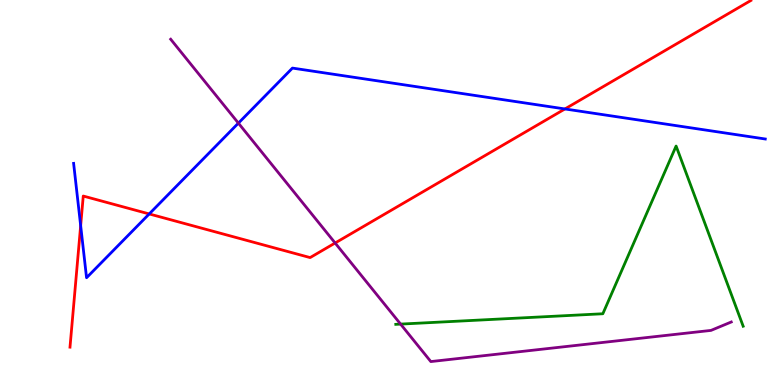[{'lines': ['blue', 'red'], 'intersections': [{'x': 1.04, 'y': 4.14}, {'x': 1.93, 'y': 4.44}, {'x': 7.29, 'y': 7.17}]}, {'lines': ['green', 'red'], 'intersections': []}, {'lines': ['purple', 'red'], 'intersections': [{'x': 4.32, 'y': 3.69}]}, {'lines': ['blue', 'green'], 'intersections': []}, {'lines': ['blue', 'purple'], 'intersections': [{'x': 3.08, 'y': 6.8}]}, {'lines': ['green', 'purple'], 'intersections': [{'x': 5.17, 'y': 1.58}]}]